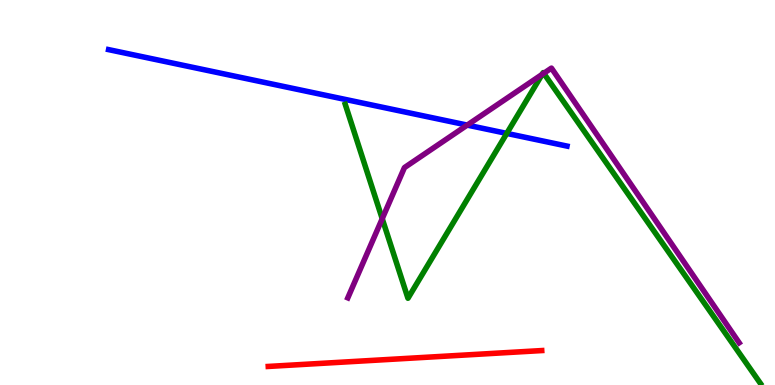[{'lines': ['blue', 'red'], 'intersections': []}, {'lines': ['green', 'red'], 'intersections': []}, {'lines': ['purple', 'red'], 'intersections': []}, {'lines': ['blue', 'green'], 'intersections': [{'x': 6.54, 'y': 6.53}]}, {'lines': ['blue', 'purple'], 'intersections': [{'x': 6.03, 'y': 6.75}]}, {'lines': ['green', 'purple'], 'intersections': [{'x': 4.93, 'y': 4.32}, {'x': 7.0, 'y': 8.07}, {'x': 7.02, 'y': 8.1}]}]